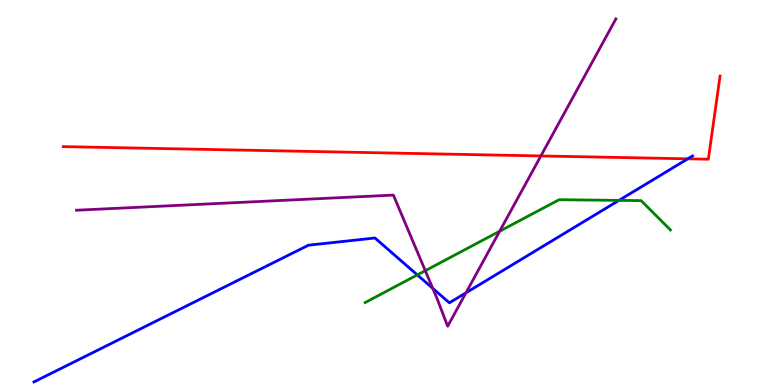[{'lines': ['blue', 'red'], 'intersections': [{'x': 8.87, 'y': 5.87}]}, {'lines': ['green', 'red'], 'intersections': []}, {'lines': ['purple', 'red'], 'intersections': [{'x': 6.98, 'y': 5.95}]}, {'lines': ['blue', 'green'], 'intersections': [{'x': 5.38, 'y': 2.86}, {'x': 7.99, 'y': 4.8}]}, {'lines': ['blue', 'purple'], 'intersections': [{'x': 5.58, 'y': 2.51}, {'x': 6.01, 'y': 2.39}]}, {'lines': ['green', 'purple'], 'intersections': [{'x': 5.49, 'y': 2.97}, {'x': 6.45, 'y': 3.99}]}]